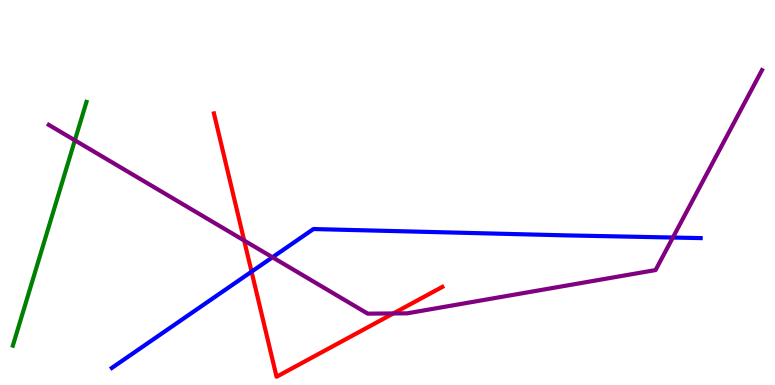[{'lines': ['blue', 'red'], 'intersections': [{'x': 3.25, 'y': 2.94}]}, {'lines': ['green', 'red'], 'intersections': []}, {'lines': ['purple', 'red'], 'intersections': [{'x': 3.15, 'y': 3.75}, {'x': 5.08, 'y': 1.86}]}, {'lines': ['blue', 'green'], 'intersections': []}, {'lines': ['blue', 'purple'], 'intersections': [{'x': 3.52, 'y': 3.32}, {'x': 8.68, 'y': 3.83}]}, {'lines': ['green', 'purple'], 'intersections': [{'x': 0.966, 'y': 6.36}]}]